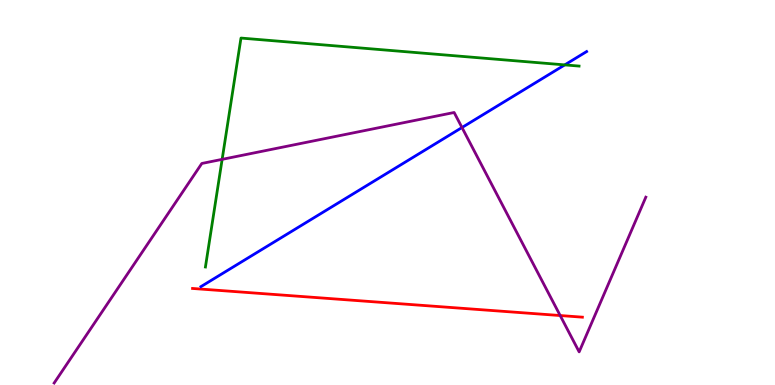[{'lines': ['blue', 'red'], 'intersections': []}, {'lines': ['green', 'red'], 'intersections': []}, {'lines': ['purple', 'red'], 'intersections': [{'x': 7.23, 'y': 1.8}]}, {'lines': ['blue', 'green'], 'intersections': [{'x': 7.29, 'y': 8.31}]}, {'lines': ['blue', 'purple'], 'intersections': [{'x': 5.96, 'y': 6.69}]}, {'lines': ['green', 'purple'], 'intersections': [{'x': 2.87, 'y': 5.86}]}]